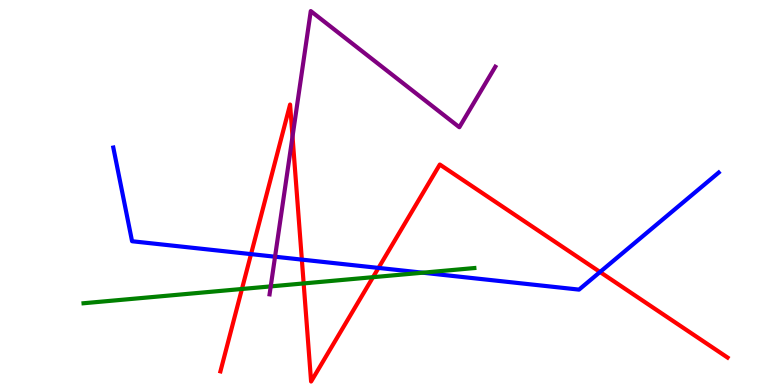[{'lines': ['blue', 'red'], 'intersections': [{'x': 3.24, 'y': 3.4}, {'x': 3.89, 'y': 3.26}, {'x': 4.88, 'y': 3.04}, {'x': 7.74, 'y': 2.93}]}, {'lines': ['green', 'red'], 'intersections': [{'x': 3.12, 'y': 2.49}, {'x': 3.92, 'y': 2.64}, {'x': 4.81, 'y': 2.8}]}, {'lines': ['purple', 'red'], 'intersections': [{'x': 3.77, 'y': 6.45}]}, {'lines': ['blue', 'green'], 'intersections': [{'x': 5.45, 'y': 2.92}]}, {'lines': ['blue', 'purple'], 'intersections': [{'x': 3.55, 'y': 3.33}]}, {'lines': ['green', 'purple'], 'intersections': [{'x': 3.49, 'y': 2.56}]}]